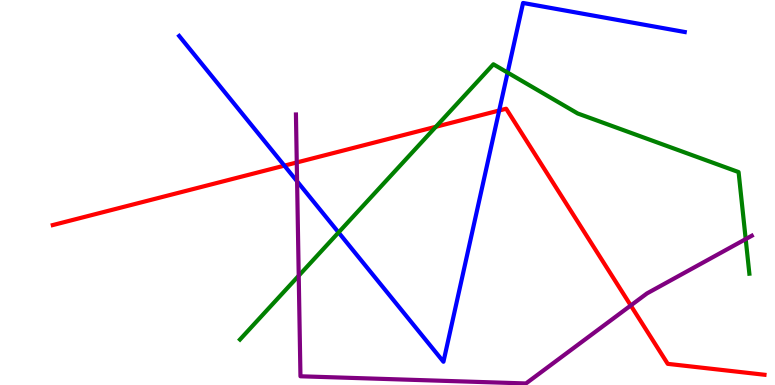[{'lines': ['blue', 'red'], 'intersections': [{'x': 3.67, 'y': 5.7}, {'x': 6.44, 'y': 7.13}]}, {'lines': ['green', 'red'], 'intersections': [{'x': 5.62, 'y': 6.71}]}, {'lines': ['purple', 'red'], 'intersections': [{'x': 3.83, 'y': 5.78}, {'x': 8.14, 'y': 2.07}]}, {'lines': ['blue', 'green'], 'intersections': [{'x': 4.37, 'y': 3.96}, {'x': 6.55, 'y': 8.11}]}, {'lines': ['blue', 'purple'], 'intersections': [{'x': 3.83, 'y': 5.29}]}, {'lines': ['green', 'purple'], 'intersections': [{'x': 3.85, 'y': 2.84}, {'x': 9.62, 'y': 3.79}]}]